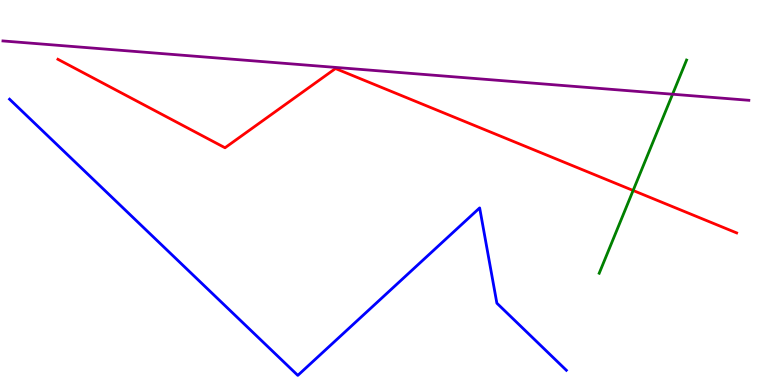[{'lines': ['blue', 'red'], 'intersections': []}, {'lines': ['green', 'red'], 'intersections': [{'x': 8.17, 'y': 5.05}]}, {'lines': ['purple', 'red'], 'intersections': []}, {'lines': ['blue', 'green'], 'intersections': []}, {'lines': ['blue', 'purple'], 'intersections': []}, {'lines': ['green', 'purple'], 'intersections': [{'x': 8.68, 'y': 7.55}]}]